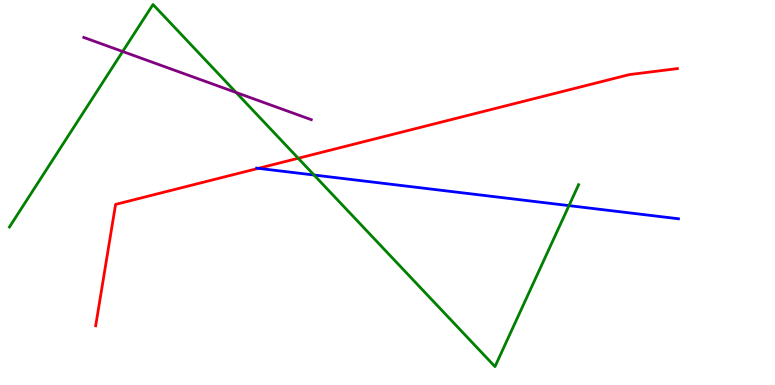[{'lines': ['blue', 'red'], 'intersections': [{'x': 3.33, 'y': 5.63}]}, {'lines': ['green', 'red'], 'intersections': [{'x': 3.85, 'y': 5.89}]}, {'lines': ['purple', 'red'], 'intersections': []}, {'lines': ['blue', 'green'], 'intersections': [{'x': 4.05, 'y': 5.45}, {'x': 7.34, 'y': 4.66}]}, {'lines': ['blue', 'purple'], 'intersections': []}, {'lines': ['green', 'purple'], 'intersections': [{'x': 1.58, 'y': 8.66}, {'x': 3.05, 'y': 7.6}]}]